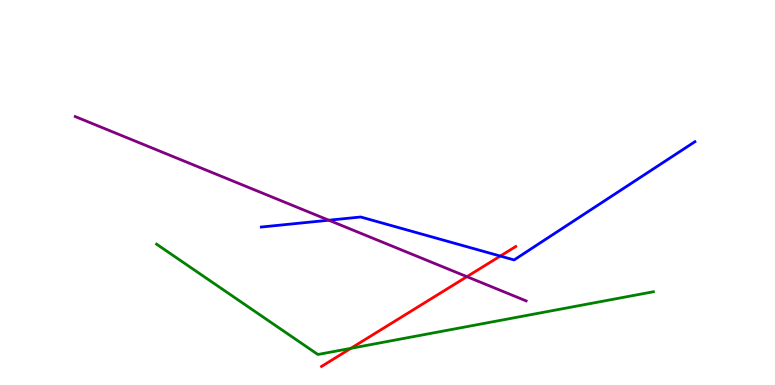[{'lines': ['blue', 'red'], 'intersections': [{'x': 6.46, 'y': 3.35}]}, {'lines': ['green', 'red'], 'intersections': [{'x': 4.53, 'y': 0.953}]}, {'lines': ['purple', 'red'], 'intersections': [{'x': 6.02, 'y': 2.81}]}, {'lines': ['blue', 'green'], 'intersections': []}, {'lines': ['blue', 'purple'], 'intersections': [{'x': 4.24, 'y': 4.28}]}, {'lines': ['green', 'purple'], 'intersections': []}]